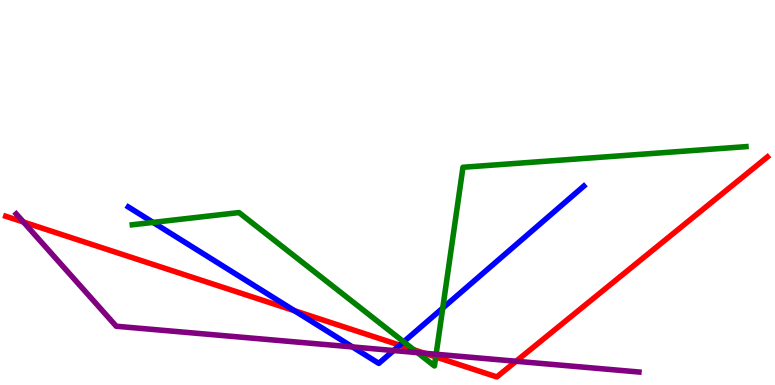[{'lines': ['blue', 'red'], 'intersections': [{'x': 3.8, 'y': 1.93}, {'x': 5.16, 'y': 1.03}]}, {'lines': ['green', 'red'], 'intersections': [{'x': 5.34, 'y': 0.916}, {'x': 5.62, 'y': 0.729}]}, {'lines': ['purple', 'red'], 'intersections': [{'x': 0.303, 'y': 4.23}, {'x': 5.48, 'y': 0.825}, {'x': 6.66, 'y': 0.617}]}, {'lines': ['blue', 'green'], 'intersections': [{'x': 1.97, 'y': 4.22}, {'x': 5.21, 'y': 1.12}, {'x': 5.71, 'y': 2.0}]}, {'lines': ['blue', 'purple'], 'intersections': [{'x': 4.55, 'y': 0.989}, {'x': 5.08, 'y': 0.895}]}, {'lines': ['green', 'purple'], 'intersections': [{'x': 5.39, 'y': 0.841}, {'x': 5.63, 'y': 0.799}]}]